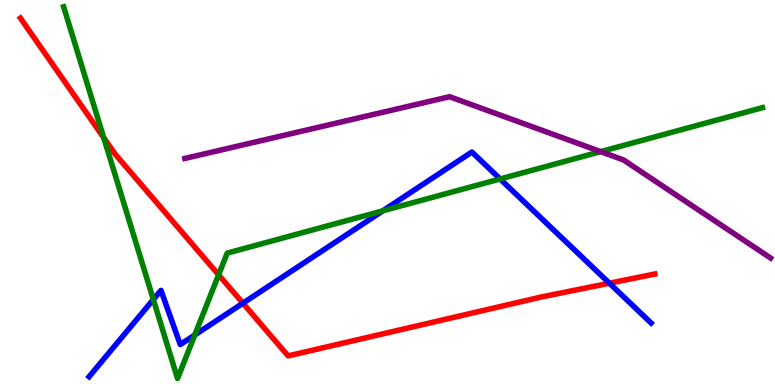[{'lines': ['blue', 'red'], 'intersections': [{'x': 3.13, 'y': 2.12}, {'x': 7.86, 'y': 2.64}]}, {'lines': ['green', 'red'], 'intersections': [{'x': 1.34, 'y': 6.42}, {'x': 2.82, 'y': 2.86}]}, {'lines': ['purple', 'red'], 'intersections': []}, {'lines': ['blue', 'green'], 'intersections': [{'x': 1.98, 'y': 2.22}, {'x': 2.51, 'y': 1.3}, {'x': 4.94, 'y': 4.52}, {'x': 6.45, 'y': 5.35}]}, {'lines': ['blue', 'purple'], 'intersections': []}, {'lines': ['green', 'purple'], 'intersections': [{'x': 7.75, 'y': 6.06}]}]